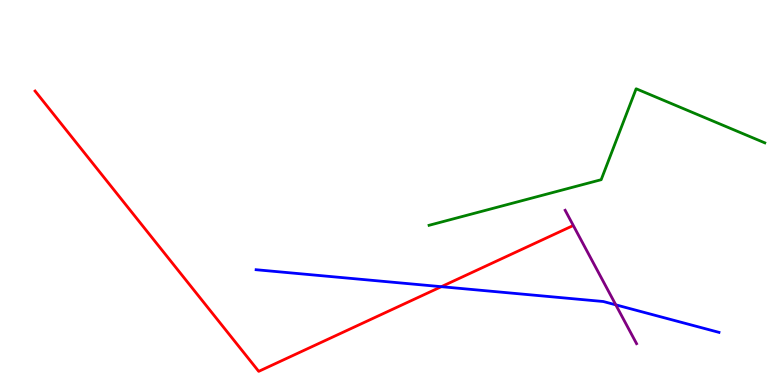[{'lines': ['blue', 'red'], 'intersections': [{'x': 5.69, 'y': 2.55}]}, {'lines': ['green', 'red'], 'intersections': []}, {'lines': ['purple', 'red'], 'intersections': []}, {'lines': ['blue', 'green'], 'intersections': []}, {'lines': ['blue', 'purple'], 'intersections': [{'x': 7.95, 'y': 2.08}]}, {'lines': ['green', 'purple'], 'intersections': []}]